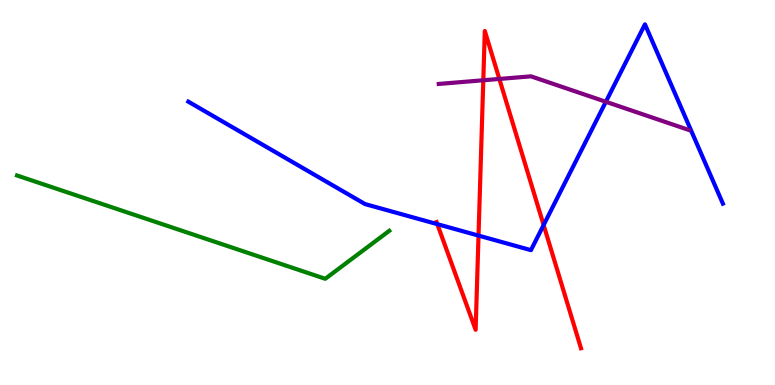[{'lines': ['blue', 'red'], 'intersections': [{'x': 5.64, 'y': 4.18}, {'x': 6.17, 'y': 3.88}, {'x': 7.01, 'y': 4.16}]}, {'lines': ['green', 'red'], 'intersections': []}, {'lines': ['purple', 'red'], 'intersections': [{'x': 6.24, 'y': 7.92}, {'x': 6.44, 'y': 7.95}]}, {'lines': ['blue', 'green'], 'intersections': []}, {'lines': ['blue', 'purple'], 'intersections': [{'x': 7.82, 'y': 7.36}]}, {'lines': ['green', 'purple'], 'intersections': []}]